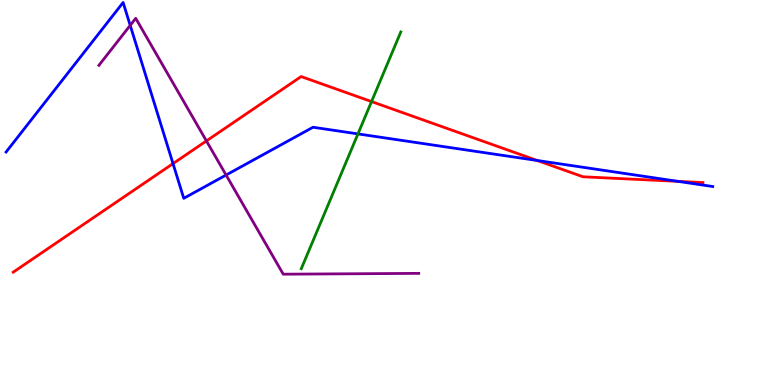[{'lines': ['blue', 'red'], 'intersections': [{'x': 2.23, 'y': 5.75}, {'x': 6.93, 'y': 5.83}, {'x': 8.75, 'y': 5.29}]}, {'lines': ['green', 'red'], 'intersections': [{'x': 4.79, 'y': 7.36}]}, {'lines': ['purple', 'red'], 'intersections': [{'x': 2.66, 'y': 6.34}]}, {'lines': ['blue', 'green'], 'intersections': [{'x': 4.62, 'y': 6.52}]}, {'lines': ['blue', 'purple'], 'intersections': [{'x': 1.68, 'y': 9.34}, {'x': 2.92, 'y': 5.45}]}, {'lines': ['green', 'purple'], 'intersections': []}]